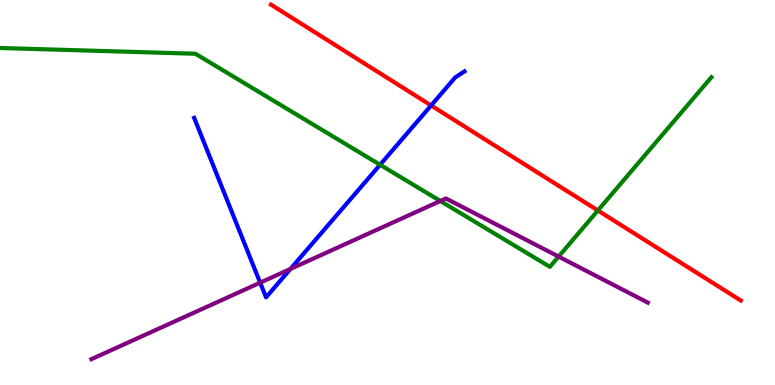[{'lines': ['blue', 'red'], 'intersections': [{'x': 5.56, 'y': 7.26}]}, {'lines': ['green', 'red'], 'intersections': [{'x': 7.71, 'y': 4.53}]}, {'lines': ['purple', 'red'], 'intersections': []}, {'lines': ['blue', 'green'], 'intersections': [{'x': 4.9, 'y': 5.72}]}, {'lines': ['blue', 'purple'], 'intersections': [{'x': 3.36, 'y': 2.66}, {'x': 3.75, 'y': 3.01}]}, {'lines': ['green', 'purple'], 'intersections': [{'x': 5.68, 'y': 4.78}, {'x': 7.21, 'y': 3.34}]}]